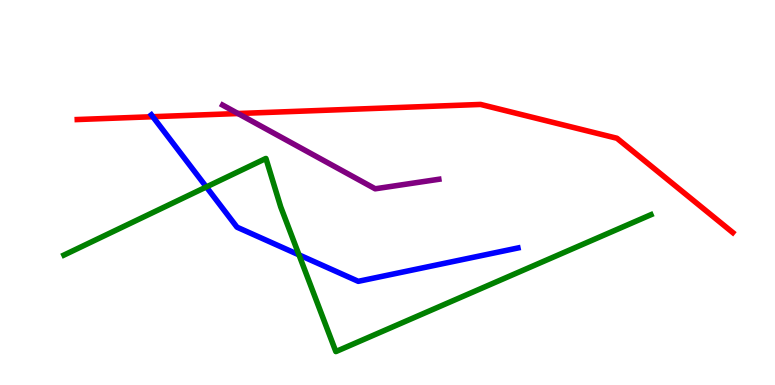[{'lines': ['blue', 'red'], 'intersections': [{'x': 1.97, 'y': 6.97}]}, {'lines': ['green', 'red'], 'intersections': []}, {'lines': ['purple', 'red'], 'intersections': [{'x': 3.07, 'y': 7.05}]}, {'lines': ['blue', 'green'], 'intersections': [{'x': 2.66, 'y': 5.14}, {'x': 3.86, 'y': 3.38}]}, {'lines': ['blue', 'purple'], 'intersections': []}, {'lines': ['green', 'purple'], 'intersections': []}]